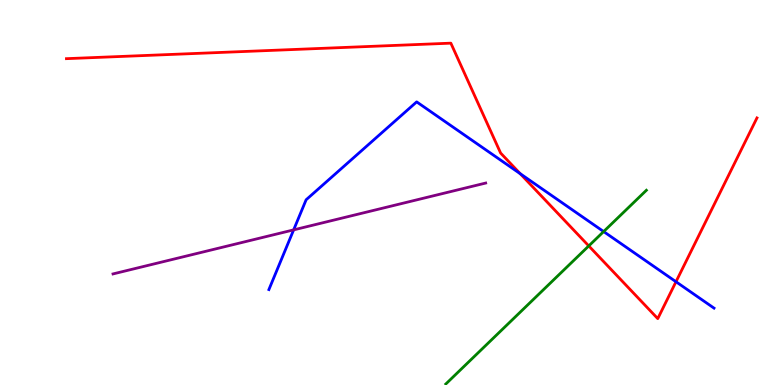[{'lines': ['blue', 'red'], 'intersections': [{'x': 6.71, 'y': 5.49}, {'x': 8.72, 'y': 2.68}]}, {'lines': ['green', 'red'], 'intersections': [{'x': 7.6, 'y': 3.61}]}, {'lines': ['purple', 'red'], 'intersections': []}, {'lines': ['blue', 'green'], 'intersections': [{'x': 7.79, 'y': 3.99}]}, {'lines': ['blue', 'purple'], 'intersections': [{'x': 3.79, 'y': 4.03}]}, {'lines': ['green', 'purple'], 'intersections': []}]